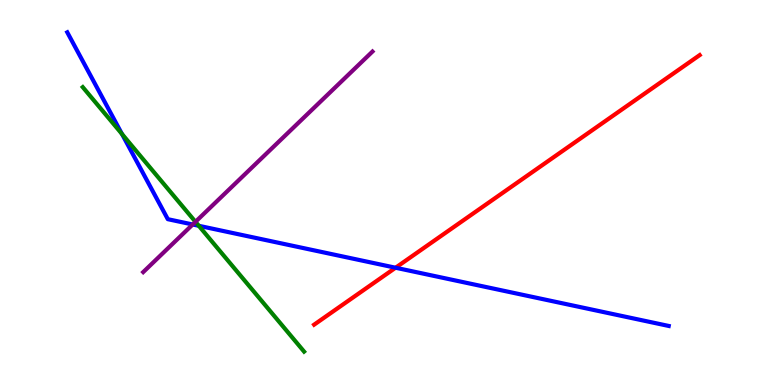[{'lines': ['blue', 'red'], 'intersections': [{'x': 5.1, 'y': 3.05}]}, {'lines': ['green', 'red'], 'intersections': []}, {'lines': ['purple', 'red'], 'intersections': []}, {'lines': ['blue', 'green'], 'intersections': [{'x': 1.57, 'y': 6.52}, {'x': 2.57, 'y': 4.14}]}, {'lines': ['blue', 'purple'], 'intersections': [{'x': 2.49, 'y': 4.17}]}, {'lines': ['green', 'purple'], 'intersections': [{'x': 2.52, 'y': 4.24}]}]